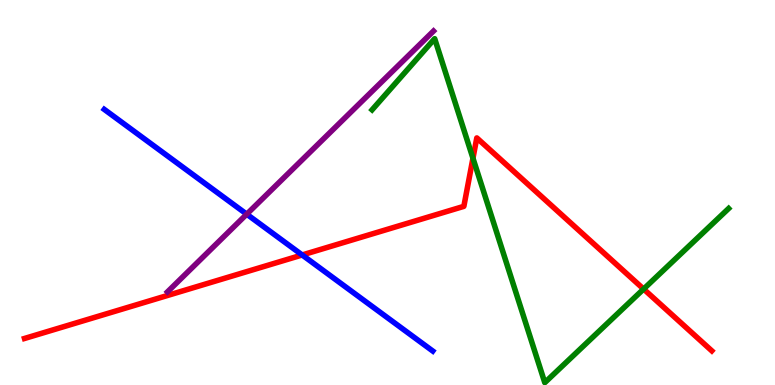[{'lines': ['blue', 'red'], 'intersections': [{'x': 3.9, 'y': 3.38}]}, {'lines': ['green', 'red'], 'intersections': [{'x': 6.1, 'y': 5.89}, {'x': 8.3, 'y': 2.49}]}, {'lines': ['purple', 'red'], 'intersections': []}, {'lines': ['blue', 'green'], 'intersections': []}, {'lines': ['blue', 'purple'], 'intersections': [{'x': 3.18, 'y': 4.44}]}, {'lines': ['green', 'purple'], 'intersections': []}]